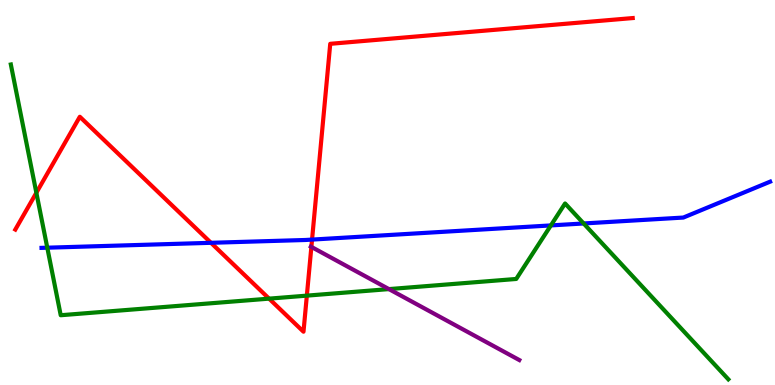[{'lines': ['blue', 'red'], 'intersections': [{'x': 2.72, 'y': 3.69}, {'x': 4.03, 'y': 3.78}]}, {'lines': ['green', 'red'], 'intersections': [{'x': 0.469, 'y': 4.99}, {'x': 3.47, 'y': 2.24}, {'x': 3.96, 'y': 2.32}]}, {'lines': ['purple', 'red'], 'intersections': [{'x': 4.02, 'y': 3.59}]}, {'lines': ['blue', 'green'], 'intersections': [{'x': 0.61, 'y': 3.57}, {'x': 7.11, 'y': 4.15}, {'x': 7.53, 'y': 4.2}]}, {'lines': ['blue', 'purple'], 'intersections': []}, {'lines': ['green', 'purple'], 'intersections': [{'x': 5.02, 'y': 2.49}]}]